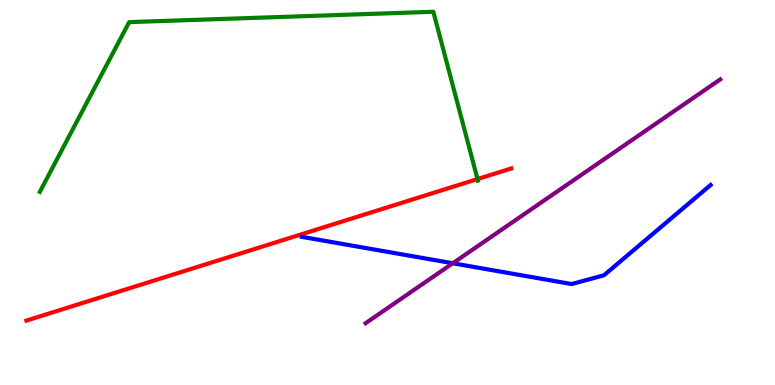[{'lines': ['blue', 'red'], 'intersections': []}, {'lines': ['green', 'red'], 'intersections': [{'x': 6.16, 'y': 5.35}]}, {'lines': ['purple', 'red'], 'intersections': []}, {'lines': ['blue', 'green'], 'intersections': []}, {'lines': ['blue', 'purple'], 'intersections': [{'x': 5.84, 'y': 3.16}]}, {'lines': ['green', 'purple'], 'intersections': []}]